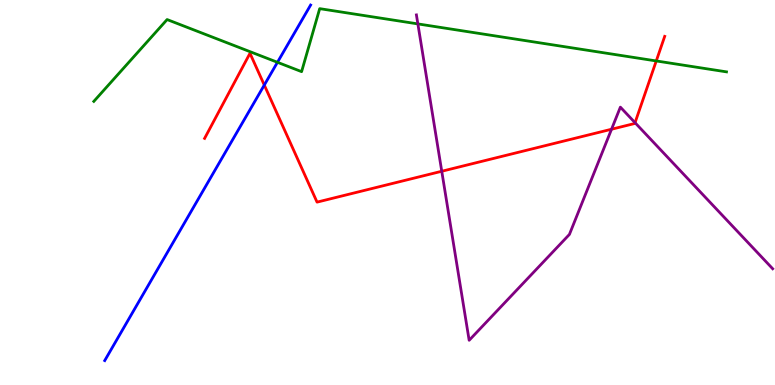[{'lines': ['blue', 'red'], 'intersections': [{'x': 3.41, 'y': 7.79}]}, {'lines': ['green', 'red'], 'intersections': [{'x': 8.47, 'y': 8.42}]}, {'lines': ['purple', 'red'], 'intersections': [{'x': 5.7, 'y': 5.55}, {'x': 7.89, 'y': 6.64}, {'x': 8.19, 'y': 6.81}]}, {'lines': ['blue', 'green'], 'intersections': [{'x': 3.58, 'y': 8.38}]}, {'lines': ['blue', 'purple'], 'intersections': []}, {'lines': ['green', 'purple'], 'intersections': [{'x': 5.39, 'y': 9.38}]}]